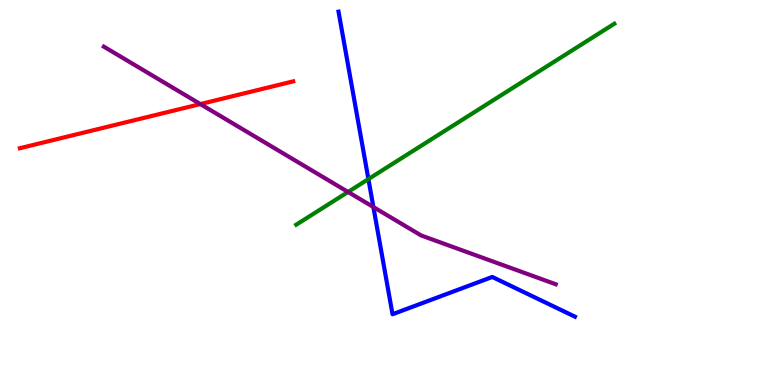[{'lines': ['blue', 'red'], 'intersections': []}, {'lines': ['green', 'red'], 'intersections': []}, {'lines': ['purple', 'red'], 'intersections': [{'x': 2.59, 'y': 7.3}]}, {'lines': ['blue', 'green'], 'intersections': [{'x': 4.75, 'y': 5.35}]}, {'lines': ['blue', 'purple'], 'intersections': [{'x': 4.82, 'y': 4.62}]}, {'lines': ['green', 'purple'], 'intersections': [{'x': 4.49, 'y': 5.01}]}]